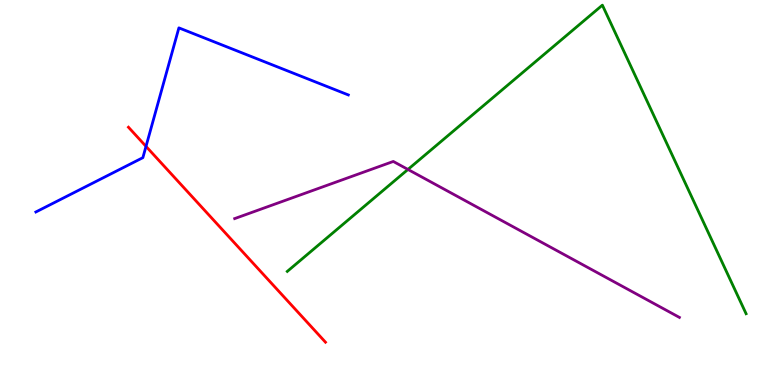[{'lines': ['blue', 'red'], 'intersections': [{'x': 1.88, 'y': 6.2}]}, {'lines': ['green', 'red'], 'intersections': []}, {'lines': ['purple', 'red'], 'intersections': []}, {'lines': ['blue', 'green'], 'intersections': []}, {'lines': ['blue', 'purple'], 'intersections': []}, {'lines': ['green', 'purple'], 'intersections': [{'x': 5.26, 'y': 5.6}]}]